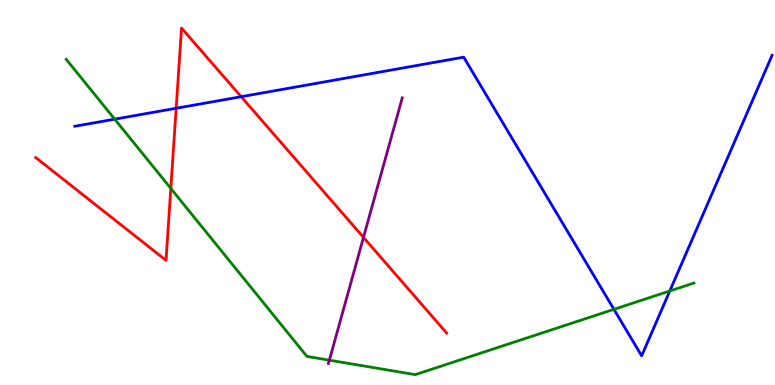[{'lines': ['blue', 'red'], 'intersections': [{'x': 2.27, 'y': 7.19}, {'x': 3.11, 'y': 7.49}]}, {'lines': ['green', 'red'], 'intersections': [{'x': 2.2, 'y': 5.11}]}, {'lines': ['purple', 'red'], 'intersections': [{'x': 4.69, 'y': 3.83}]}, {'lines': ['blue', 'green'], 'intersections': [{'x': 1.48, 'y': 6.9}, {'x': 7.92, 'y': 1.97}, {'x': 8.64, 'y': 2.44}]}, {'lines': ['blue', 'purple'], 'intersections': []}, {'lines': ['green', 'purple'], 'intersections': [{'x': 4.25, 'y': 0.645}]}]